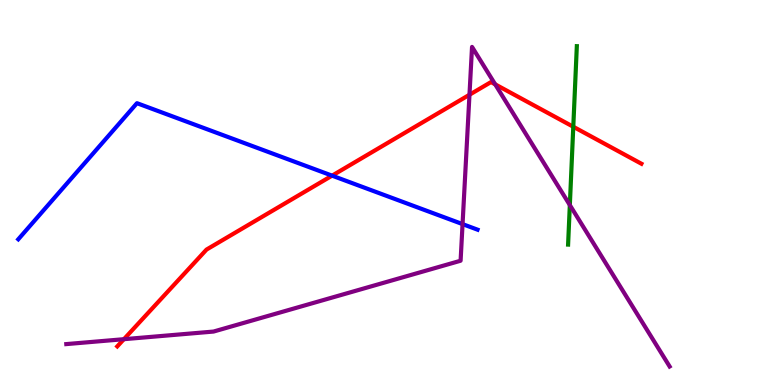[{'lines': ['blue', 'red'], 'intersections': [{'x': 4.28, 'y': 5.44}]}, {'lines': ['green', 'red'], 'intersections': [{'x': 7.4, 'y': 6.71}]}, {'lines': ['purple', 'red'], 'intersections': [{'x': 1.6, 'y': 1.19}, {'x': 6.06, 'y': 7.54}, {'x': 6.39, 'y': 7.81}]}, {'lines': ['blue', 'green'], 'intersections': []}, {'lines': ['blue', 'purple'], 'intersections': [{'x': 5.97, 'y': 4.18}]}, {'lines': ['green', 'purple'], 'intersections': [{'x': 7.35, 'y': 4.67}]}]